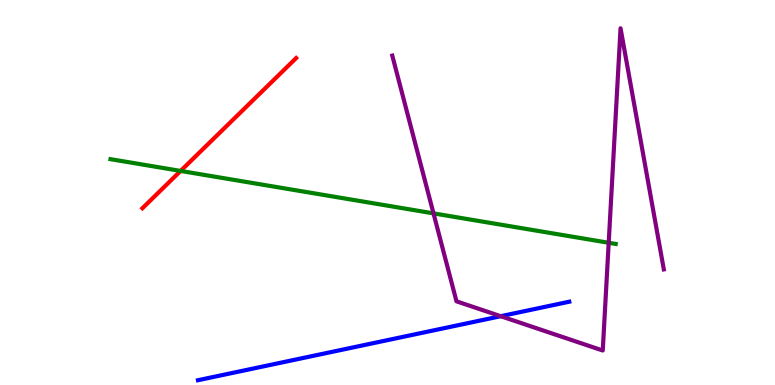[{'lines': ['blue', 'red'], 'intersections': []}, {'lines': ['green', 'red'], 'intersections': [{'x': 2.33, 'y': 5.56}]}, {'lines': ['purple', 'red'], 'intersections': []}, {'lines': ['blue', 'green'], 'intersections': []}, {'lines': ['blue', 'purple'], 'intersections': [{'x': 6.46, 'y': 1.79}]}, {'lines': ['green', 'purple'], 'intersections': [{'x': 5.59, 'y': 4.46}, {'x': 7.85, 'y': 3.69}]}]